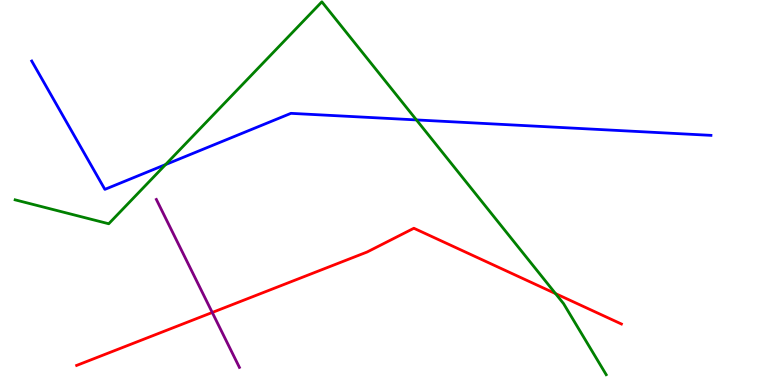[{'lines': ['blue', 'red'], 'intersections': []}, {'lines': ['green', 'red'], 'intersections': [{'x': 7.17, 'y': 2.37}]}, {'lines': ['purple', 'red'], 'intersections': [{'x': 2.74, 'y': 1.88}]}, {'lines': ['blue', 'green'], 'intersections': [{'x': 2.14, 'y': 5.73}, {'x': 5.37, 'y': 6.89}]}, {'lines': ['blue', 'purple'], 'intersections': []}, {'lines': ['green', 'purple'], 'intersections': []}]